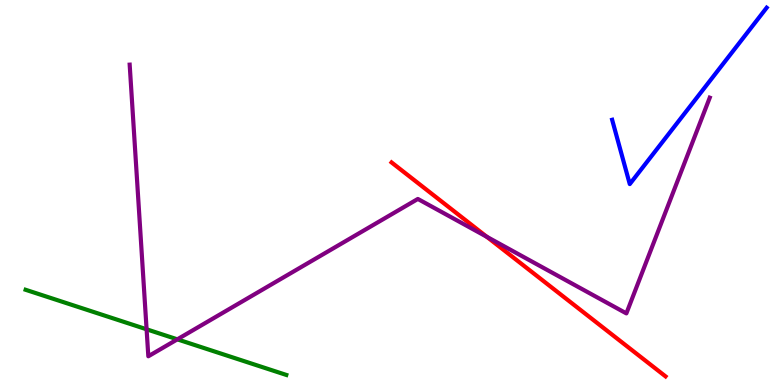[{'lines': ['blue', 'red'], 'intersections': []}, {'lines': ['green', 'red'], 'intersections': []}, {'lines': ['purple', 'red'], 'intersections': [{'x': 6.28, 'y': 3.85}]}, {'lines': ['blue', 'green'], 'intersections': []}, {'lines': ['blue', 'purple'], 'intersections': []}, {'lines': ['green', 'purple'], 'intersections': [{'x': 1.89, 'y': 1.45}, {'x': 2.29, 'y': 1.19}]}]